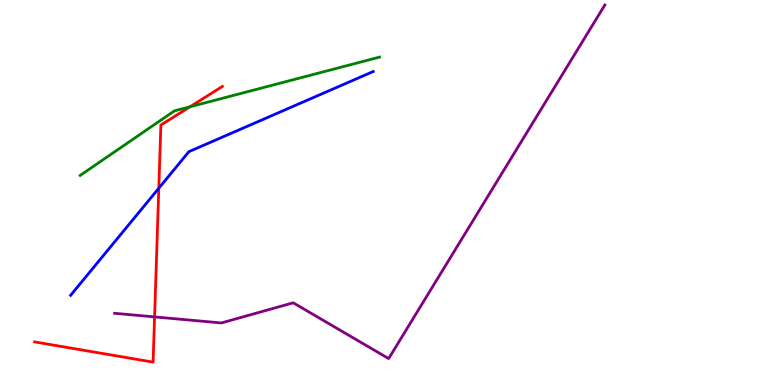[{'lines': ['blue', 'red'], 'intersections': [{'x': 2.05, 'y': 5.11}]}, {'lines': ['green', 'red'], 'intersections': [{'x': 2.45, 'y': 7.23}]}, {'lines': ['purple', 'red'], 'intersections': [{'x': 1.99, 'y': 1.77}]}, {'lines': ['blue', 'green'], 'intersections': []}, {'lines': ['blue', 'purple'], 'intersections': []}, {'lines': ['green', 'purple'], 'intersections': []}]